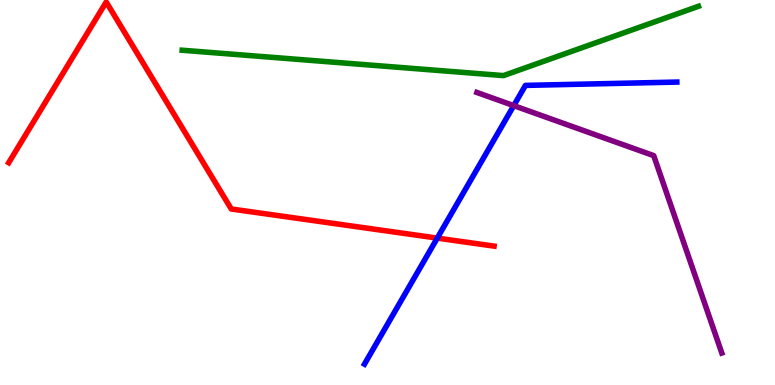[{'lines': ['blue', 'red'], 'intersections': [{'x': 5.64, 'y': 3.82}]}, {'lines': ['green', 'red'], 'intersections': []}, {'lines': ['purple', 'red'], 'intersections': []}, {'lines': ['blue', 'green'], 'intersections': []}, {'lines': ['blue', 'purple'], 'intersections': [{'x': 6.63, 'y': 7.26}]}, {'lines': ['green', 'purple'], 'intersections': []}]